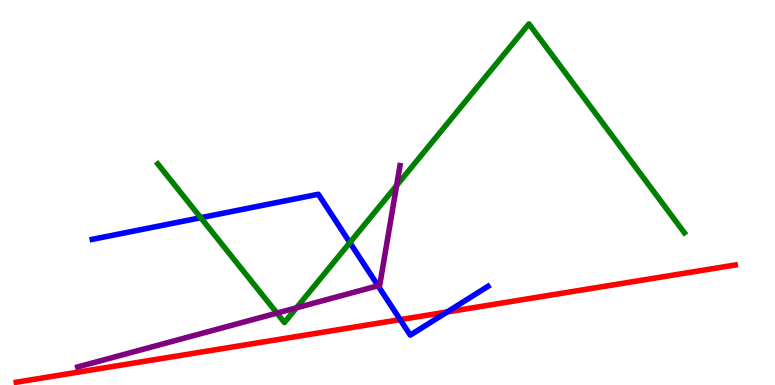[{'lines': ['blue', 'red'], 'intersections': [{'x': 5.16, 'y': 1.7}, {'x': 5.77, 'y': 1.9}]}, {'lines': ['green', 'red'], 'intersections': []}, {'lines': ['purple', 'red'], 'intersections': []}, {'lines': ['blue', 'green'], 'intersections': [{'x': 2.59, 'y': 4.35}, {'x': 4.51, 'y': 3.7}]}, {'lines': ['blue', 'purple'], 'intersections': [{'x': 4.88, 'y': 2.58}]}, {'lines': ['green', 'purple'], 'intersections': [{'x': 3.57, 'y': 1.87}, {'x': 3.83, 'y': 2.01}, {'x': 5.12, 'y': 5.18}]}]